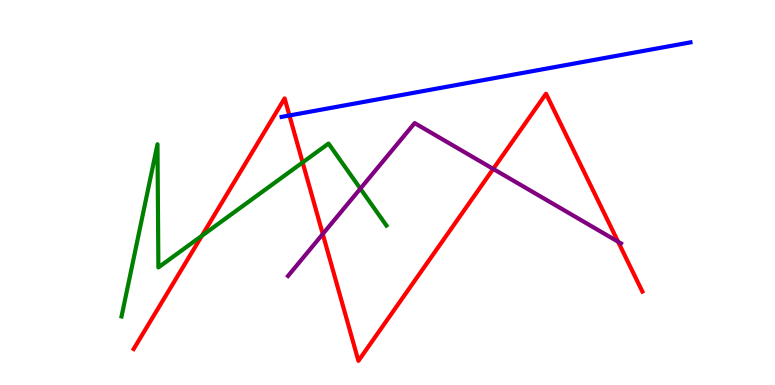[{'lines': ['blue', 'red'], 'intersections': [{'x': 3.73, 'y': 7.0}]}, {'lines': ['green', 'red'], 'intersections': [{'x': 2.6, 'y': 3.88}, {'x': 3.9, 'y': 5.78}]}, {'lines': ['purple', 'red'], 'intersections': [{'x': 4.16, 'y': 3.92}, {'x': 6.36, 'y': 5.61}, {'x': 7.98, 'y': 3.72}]}, {'lines': ['blue', 'green'], 'intersections': []}, {'lines': ['blue', 'purple'], 'intersections': []}, {'lines': ['green', 'purple'], 'intersections': [{'x': 4.65, 'y': 5.1}]}]